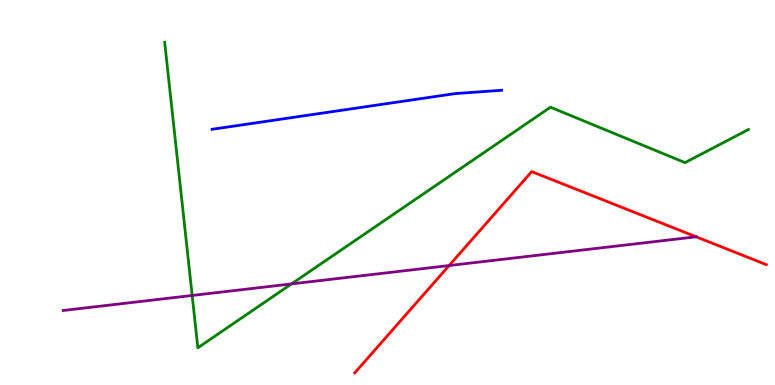[{'lines': ['blue', 'red'], 'intersections': []}, {'lines': ['green', 'red'], 'intersections': []}, {'lines': ['purple', 'red'], 'intersections': [{'x': 5.8, 'y': 3.1}, {'x': 8.98, 'y': 3.85}]}, {'lines': ['blue', 'green'], 'intersections': []}, {'lines': ['blue', 'purple'], 'intersections': []}, {'lines': ['green', 'purple'], 'intersections': [{'x': 2.48, 'y': 2.33}, {'x': 3.76, 'y': 2.63}]}]